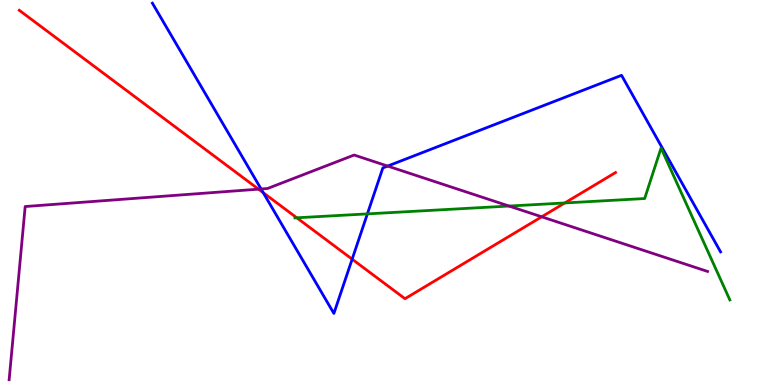[{'lines': ['blue', 'red'], 'intersections': [{'x': 3.4, 'y': 4.99}, {'x': 4.54, 'y': 3.27}]}, {'lines': ['green', 'red'], 'intersections': [{'x': 3.83, 'y': 4.34}, {'x': 7.29, 'y': 4.73}]}, {'lines': ['purple', 'red'], 'intersections': [{'x': 3.34, 'y': 5.09}, {'x': 6.99, 'y': 4.37}]}, {'lines': ['blue', 'green'], 'intersections': [{'x': 4.74, 'y': 4.44}]}, {'lines': ['blue', 'purple'], 'intersections': [{'x': 3.37, 'y': 5.09}, {'x': 5.0, 'y': 5.69}]}, {'lines': ['green', 'purple'], 'intersections': [{'x': 6.57, 'y': 4.65}]}]